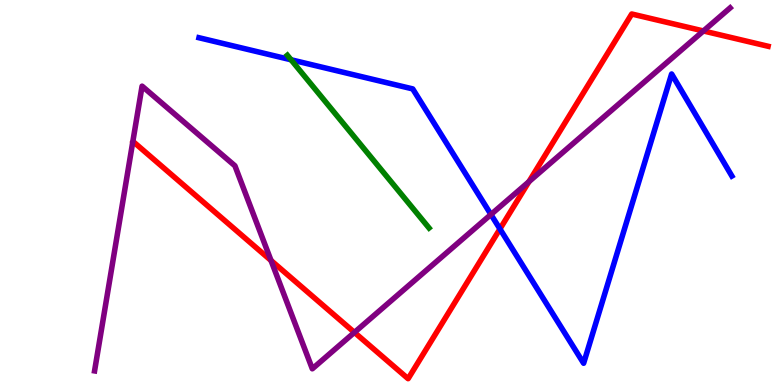[{'lines': ['blue', 'red'], 'intersections': [{'x': 6.45, 'y': 4.05}]}, {'lines': ['green', 'red'], 'intersections': []}, {'lines': ['purple', 'red'], 'intersections': [{'x': 3.5, 'y': 3.23}, {'x': 4.57, 'y': 1.37}, {'x': 6.82, 'y': 5.28}, {'x': 9.08, 'y': 9.2}]}, {'lines': ['blue', 'green'], 'intersections': [{'x': 3.76, 'y': 8.45}]}, {'lines': ['blue', 'purple'], 'intersections': [{'x': 6.33, 'y': 4.43}]}, {'lines': ['green', 'purple'], 'intersections': []}]